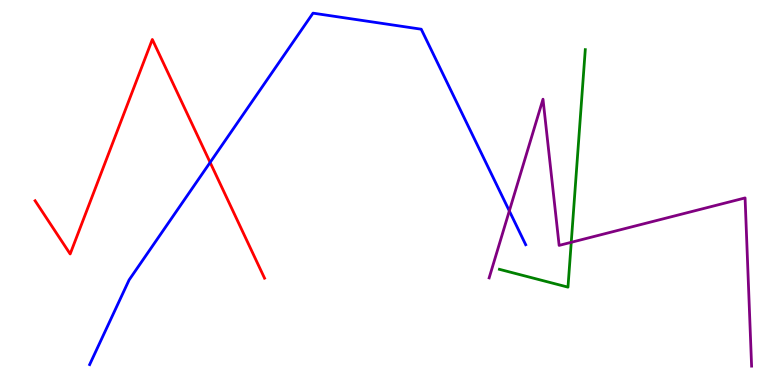[{'lines': ['blue', 'red'], 'intersections': [{'x': 2.71, 'y': 5.78}]}, {'lines': ['green', 'red'], 'intersections': []}, {'lines': ['purple', 'red'], 'intersections': []}, {'lines': ['blue', 'green'], 'intersections': []}, {'lines': ['blue', 'purple'], 'intersections': [{'x': 6.57, 'y': 4.52}]}, {'lines': ['green', 'purple'], 'intersections': [{'x': 7.37, 'y': 3.71}]}]